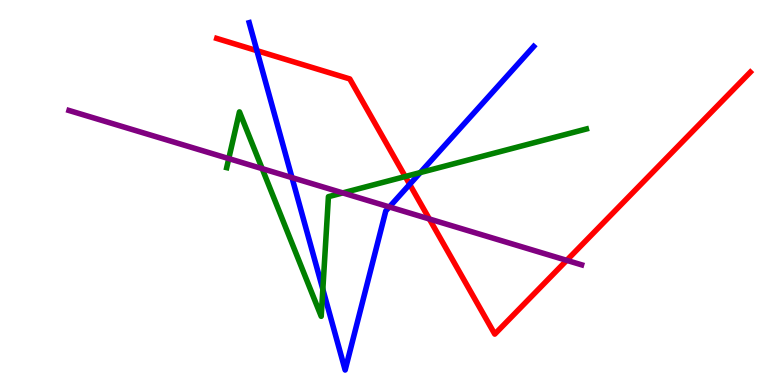[{'lines': ['blue', 'red'], 'intersections': [{'x': 3.31, 'y': 8.68}, {'x': 5.29, 'y': 5.21}]}, {'lines': ['green', 'red'], 'intersections': [{'x': 5.23, 'y': 5.41}]}, {'lines': ['purple', 'red'], 'intersections': [{'x': 5.54, 'y': 4.31}, {'x': 7.31, 'y': 3.24}]}, {'lines': ['blue', 'green'], 'intersections': [{'x': 4.17, 'y': 2.49}, {'x': 5.42, 'y': 5.52}]}, {'lines': ['blue', 'purple'], 'intersections': [{'x': 3.77, 'y': 5.39}, {'x': 5.02, 'y': 4.62}]}, {'lines': ['green', 'purple'], 'intersections': [{'x': 2.95, 'y': 5.88}, {'x': 3.38, 'y': 5.62}, {'x': 4.42, 'y': 4.99}]}]